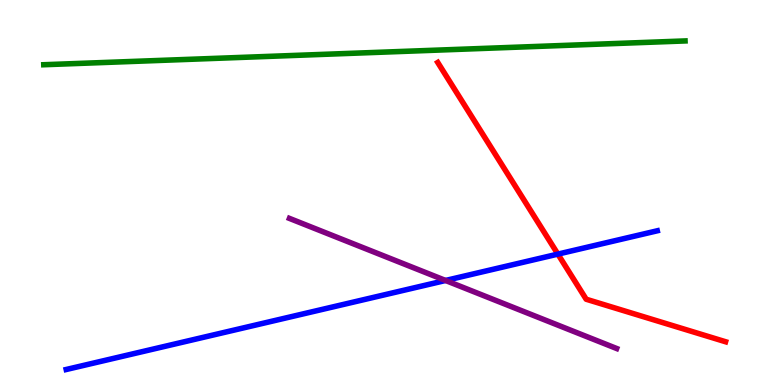[{'lines': ['blue', 'red'], 'intersections': [{'x': 7.2, 'y': 3.4}]}, {'lines': ['green', 'red'], 'intersections': []}, {'lines': ['purple', 'red'], 'intersections': []}, {'lines': ['blue', 'green'], 'intersections': []}, {'lines': ['blue', 'purple'], 'intersections': [{'x': 5.75, 'y': 2.71}]}, {'lines': ['green', 'purple'], 'intersections': []}]